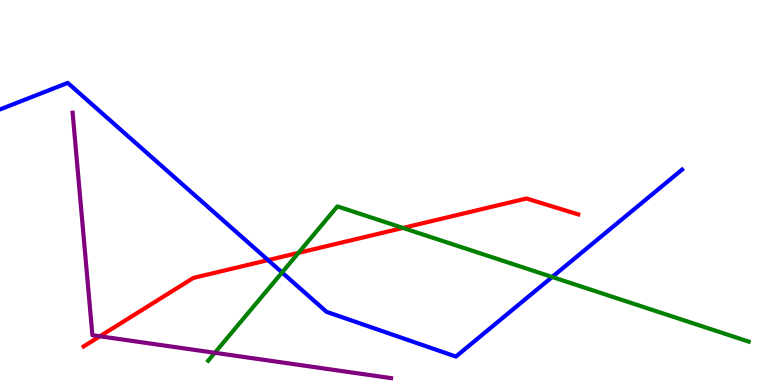[{'lines': ['blue', 'red'], 'intersections': [{'x': 3.46, 'y': 3.24}]}, {'lines': ['green', 'red'], 'intersections': [{'x': 3.85, 'y': 3.43}, {'x': 5.2, 'y': 4.08}]}, {'lines': ['purple', 'red'], 'intersections': [{'x': 1.29, 'y': 1.27}]}, {'lines': ['blue', 'green'], 'intersections': [{'x': 3.64, 'y': 2.92}, {'x': 7.12, 'y': 2.81}]}, {'lines': ['blue', 'purple'], 'intersections': []}, {'lines': ['green', 'purple'], 'intersections': [{'x': 2.77, 'y': 0.837}]}]